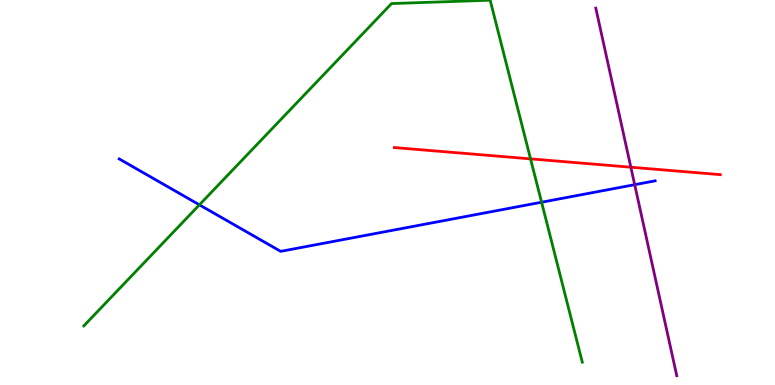[{'lines': ['blue', 'red'], 'intersections': []}, {'lines': ['green', 'red'], 'intersections': [{'x': 6.85, 'y': 5.87}]}, {'lines': ['purple', 'red'], 'intersections': [{'x': 8.14, 'y': 5.66}]}, {'lines': ['blue', 'green'], 'intersections': [{'x': 2.57, 'y': 4.68}, {'x': 6.99, 'y': 4.75}]}, {'lines': ['blue', 'purple'], 'intersections': [{'x': 8.19, 'y': 5.2}]}, {'lines': ['green', 'purple'], 'intersections': []}]